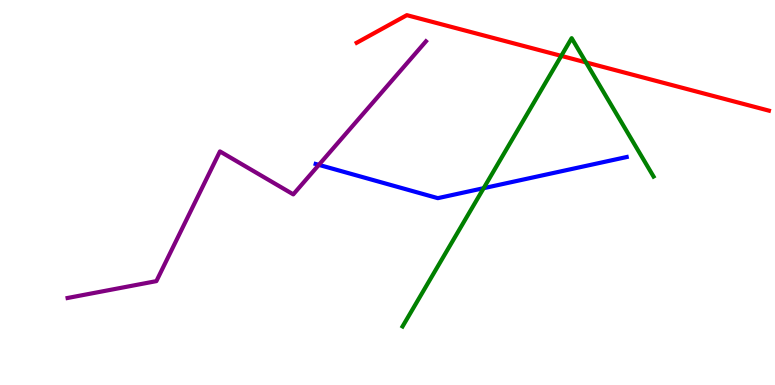[{'lines': ['blue', 'red'], 'intersections': []}, {'lines': ['green', 'red'], 'intersections': [{'x': 7.24, 'y': 8.55}, {'x': 7.56, 'y': 8.38}]}, {'lines': ['purple', 'red'], 'intersections': []}, {'lines': ['blue', 'green'], 'intersections': [{'x': 6.24, 'y': 5.11}]}, {'lines': ['blue', 'purple'], 'intersections': [{'x': 4.11, 'y': 5.72}]}, {'lines': ['green', 'purple'], 'intersections': []}]